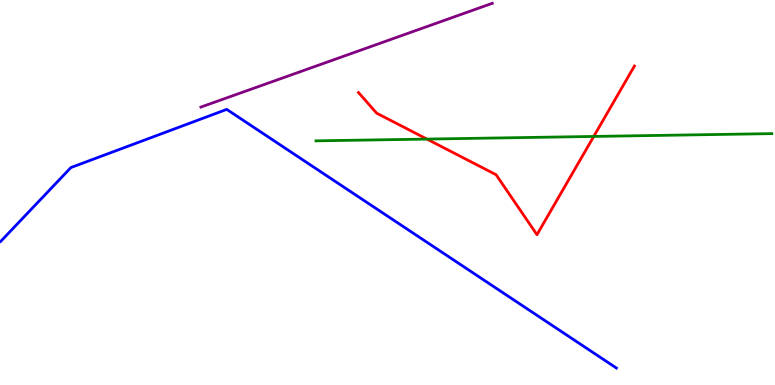[{'lines': ['blue', 'red'], 'intersections': []}, {'lines': ['green', 'red'], 'intersections': [{'x': 5.51, 'y': 6.39}, {'x': 7.66, 'y': 6.46}]}, {'lines': ['purple', 'red'], 'intersections': []}, {'lines': ['blue', 'green'], 'intersections': []}, {'lines': ['blue', 'purple'], 'intersections': []}, {'lines': ['green', 'purple'], 'intersections': []}]